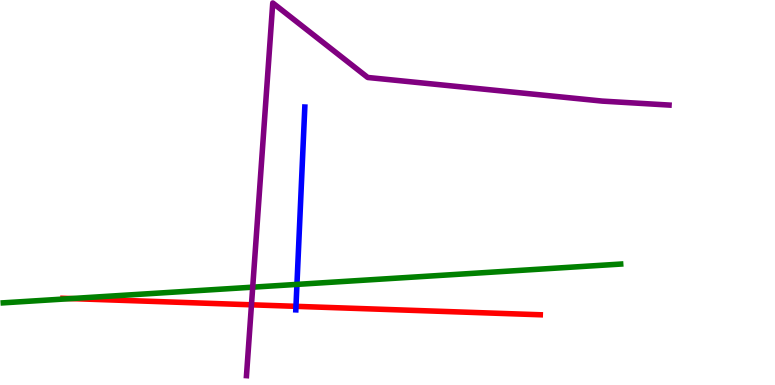[{'lines': ['blue', 'red'], 'intersections': [{'x': 3.82, 'y': 2.04}]}, {'lines': ['green', 'red'], 'intersections': [{'x': 0.917, 'y': 2.24}]}, {'lines': ['purple', 'red'], 'intersections': [{'x': 3.24, 'y': 2.08}]}, {'lines': ['blue', 'green'], 'intersections': [{'x': 3.83, 'y': 2.61}]}, {'lines': ['blue', 'purple'], 'intersections': []}, {'lines': ['green', 'purple'], 'intersections': [{'x': 3.26, 'y': 2.54}]}]